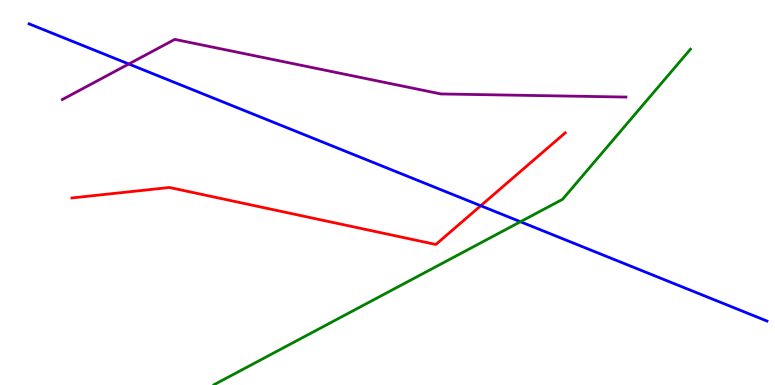[{'lines': ['blue', 'red'], 'intersections': [{'x': 6.2, 'y': 4.66}]}, {'lines': ['green', 'red'], 'intersections': []}, {'lines': ['purple', 'red'], 'intersections': []}, {'lines': ['blue', 'green'], 'intersections': [{'x': 6.72, 'y': 4.24}]}, {'lines': ['blue', 'purple'], 'intersections': [{'x': 1.66, 'y': 8.34}]}, {'lines': ['green', 'purple'], 'intersections': []}]